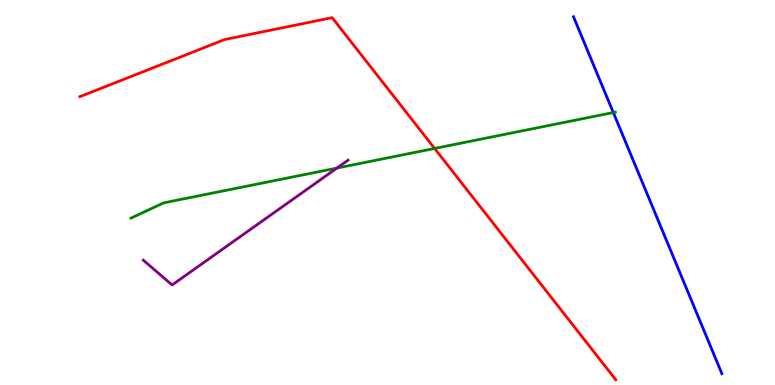[{'lines': ['blue', 'red'], 'intersections': []}, {'lines': ['green', 'red'], 'intersections': [{'x': 5.61, 'y': 6.14}]}, {'lines': ['purple', 'red'], 'intersections': []}, {'lines': ['blue', 'green'], 'intersections': [{'x': 7.91, 'y': 7.08}]}, {'lines': ['blue', 'purple'], 'intersections': []}, {'lines': ['green', 'purple'], 'intersections': [{'x': 4.35, 'y': 5.63}]}]